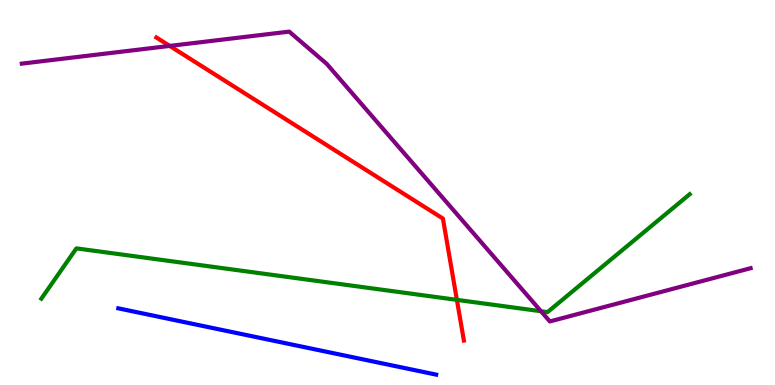[{'lines': ['blue', 'red'], 'intersections': []}, {'lines': ['green', 'red'], 'intersections': [{'x': 5.9, 'y': 2.21}]}, {'lines': ['purple', 'red'], 'intersections': [{'x': 2.19, 'y': 8.81}]}, {'lines': ['blue', 'green'], 'intersections': []}, {'lines': ['blue', 'purple'], 'intersections': []}, {'lines': ['green', 'purple'], 'intersections': [{'x': 6.98, 'y': 1.92}]}]